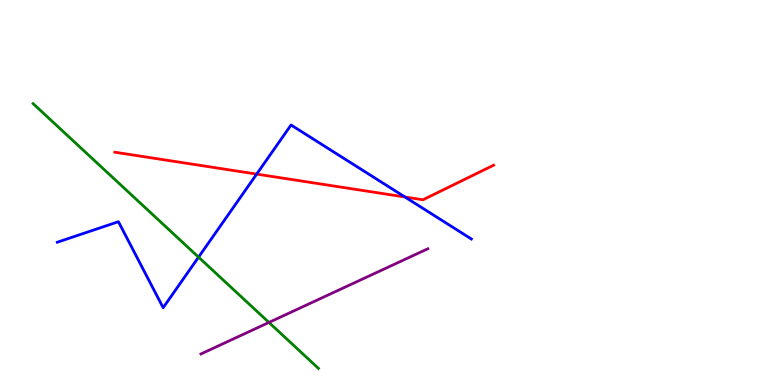[{'lines': ['blue', 'red'], 'intersections': [{'x': 3.31, 'y': 5.48}, {'x': 5.23, 'y': 4.88}]}, {'lines': ['green', 'red'], 'intersections': []}, {'lines': ['purple', 'red'], 'intersections': []}, {'lines': ['blue', 'green'], 'intersections': [{'x': 2.56, 'y': 3.32}]}, {'lines': ['blue', 'purple'], 'intersections': []}, {'lines': ['green', 'purple'], 'intersections': [{'x': 3.47, 'y': 1.62}]}]